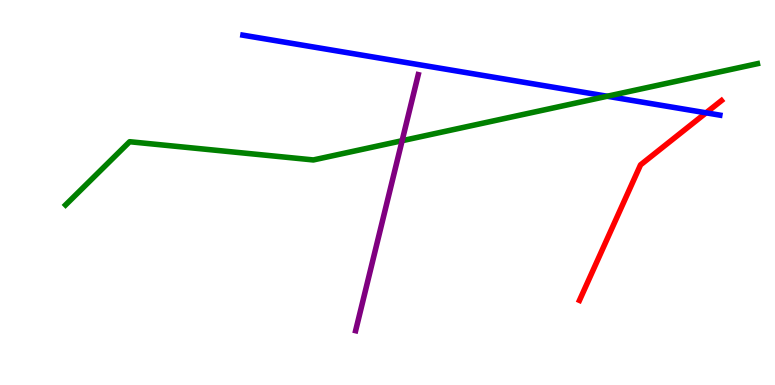[{'lines': ['blue', 'red'], 'intersections': [{'x': 9.11, 'y': 7.07}]}, {'lines': ['green', 'red'], 'intersections': []}, {'lines': ['purple', 'red'], 'intersections': []}, {'lines': ['blue', 'green'], 'intersections': [{'x': 7.84, 'y': 7.5}]}, {'lines': ['blue', 'purple'], 'intersections': []}, {'lines': ['green', 'purple'], 'intersections': [{'x': 5.19, 'y': 6.35}]}]